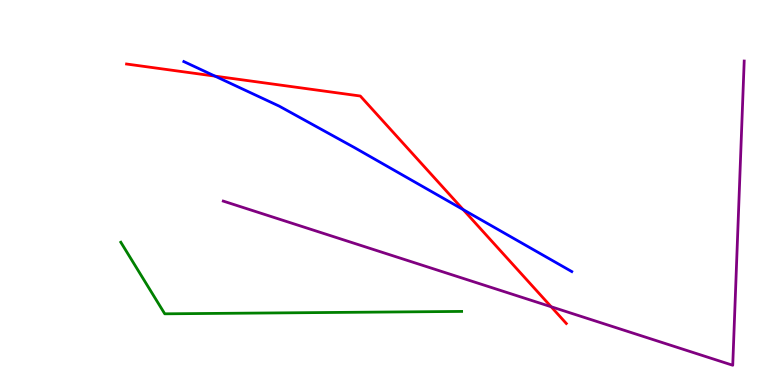[{'lines': ['blue', 'red'], 'intersections': [{'x': 2.77, 'y': 8.02}, {'x': 5.98, 'y': 4.56}]}, {'lines': ['green', 'red'], 'intersections': []}, {'lines': ['purple', 'red'], 'intersections': [{'x': 7.11, 'y': 2.03}]}, {'lines': ['blue', 'green'], 'intersections': []}, {'lines': ['blue', 'purple'], 'intersections': []}, {'lines': ['green', 'purple'], 'intersections': []}]